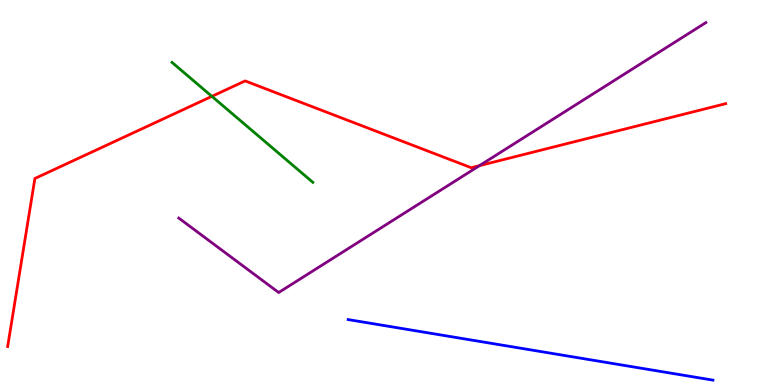[{'lines': ['blue', 'red'], 'intersections': []}, {'lines': ['green', 'red'], 'intersections': [{'x': 2.73, 'y': 7.5}]}, {'lines': ['purple', 'red'], 'intersections': [{'x': 6.19, 'y': 5.7}]}, {'lines': ['blue', 'green'], 'intersections': []}, {'lines': ['blue', 'purple'], 'intersections': []}, {'lines': ['green', 'purple'], 'intersections': []}]